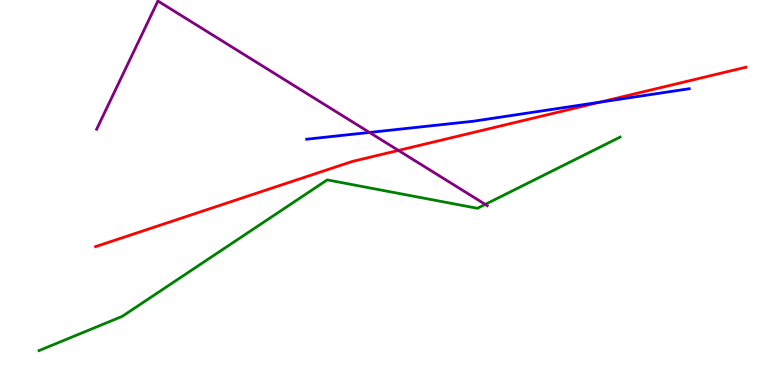[{'lines': ['blue', 'red'], 'intersections': [{'x': 7.74, 'y': 7.35}]}, {'lines': ['green', 'red'], 'intersections': []}, {'lines': ['purple', 'red'], 'intersections': [{'x': 5.14, 'y': 6.09}]}, {'lines': ['blue', 'green'], 'intersections': []}, {'lines': ['blue', 'purple'], 'intersections': [{'x': 4.77, 'y': 6.56}]}, {'lines': ['green', 'purple'], 'intersections': [{'x': 6.26, 'y': 4.69}]}]